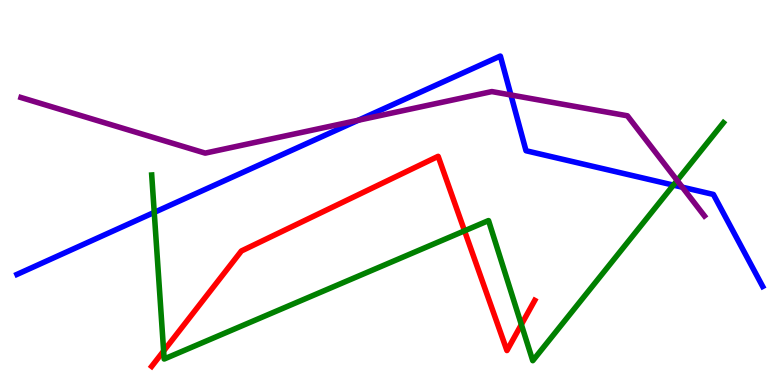[{'lines': ['blue', 'red'], 'intersections': []}, {'lines': ['green', 'red'], 'intersections': [{'x': 2.11, 'y': 0.883}, {'x': 5.99, 'y': 4.0}, {'x': 6.73, 'y': 1.57}]}, {'lines': ['purple', 'red'], 'intersections': []}, {'lines': ['blue', 'green'], 'intersections': [{'x': 1.99, 'y': 4.48}, {'x': 8.69, 'y': 5.19}]}, {'lines': ['blue', 'purple'], 'intersections': [{'x': 4.62, 'y': 6.88}, {'x': 6.59, 'y': 7.53}, {'x': 8.8, 'y': 5.14}]}, {'lines': ['green', 'purple'], 'intersections': [{'x': 8.74, 'y': 5.31}]}]